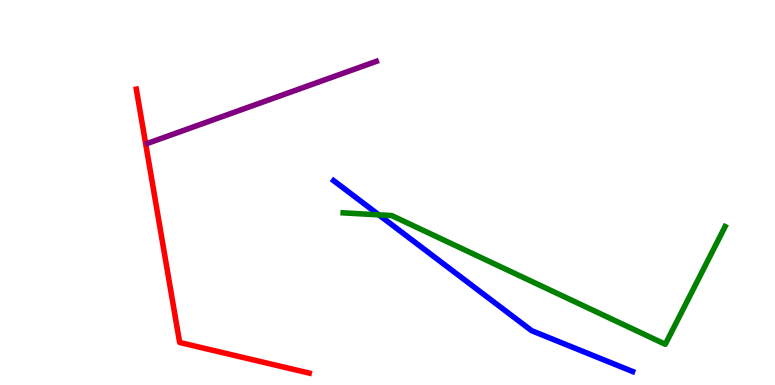[{'lines': ['blue', 'red'], 'intersections': []}, {'lines': ['green', 'red'], 'intersections': []}, {'lines': ['purple', 'red'], 'intersections': []}, {'lines': ['blue', 'green'], 'intersections': [{'x': 4.89, 'y': 4.42}]}, {'lines': ['blue', 'purple'], 'intersections': []}, {'lines': ['green', 'purple'], 'intersections': []}]